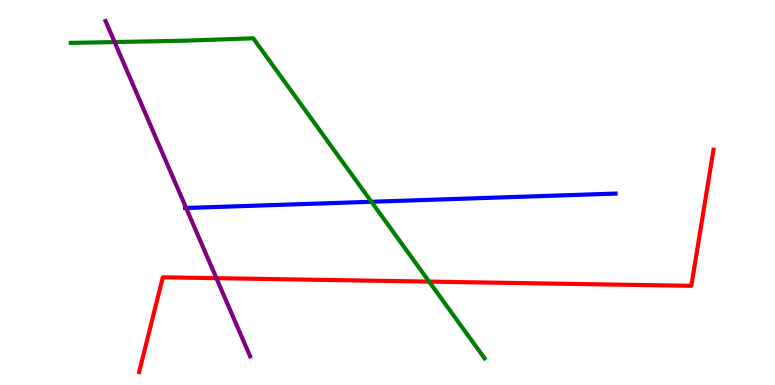[{'lines': ['blue', 'red'], 'intersections': []}, {'lines': ['green', 'red'], 'intersections': [{'x': 5.54, 'y': 2.69}]}, {'lines': ['purple', 'red'], 'intersections': [{'x': 2.79, 'y': 2.77}]}, {'lines': ['blue', 'green'], 'intersections': [{'x': 4.79, 'y': 4.76}]}, {'lines': ['blue', 'purple'], 'intersections': [{'x': 2.4, 'y': 4.6}]}, {'lines': ['green', 'purple'], 'intersections': [{'x': 1.48, 'y': 8.91}]}]